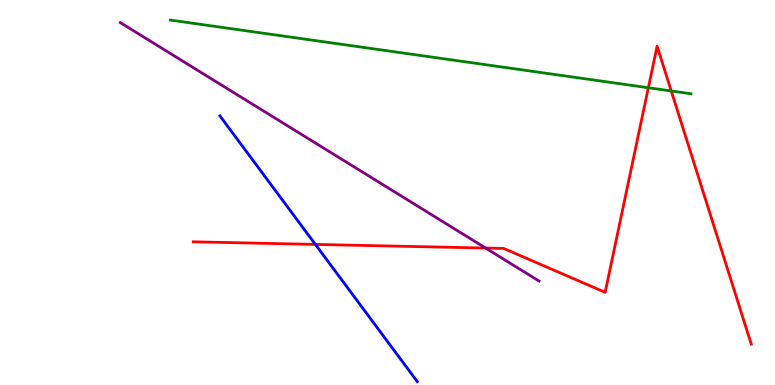[{'lines': ['blue', 'red'], 'intersections': [{'x': 4.07, 'y': 3.65}]}, {'lines': ['green', 'red'], 'intersections': [{'x': 8.37, 'y': 7.72}, {'x': 8.66, 'y': 7.64}]}, {'lines': ['purple', 'red'], 'intersections': [{'x': 6.27, 'y': 3.56}]}, {'lines': ['blue', 'green'], 'intersections': []}, {'lines': ['blue', 'purple'], 'intersections': []}, {'lines': ['green', 'purple'], 'intersections': []}]